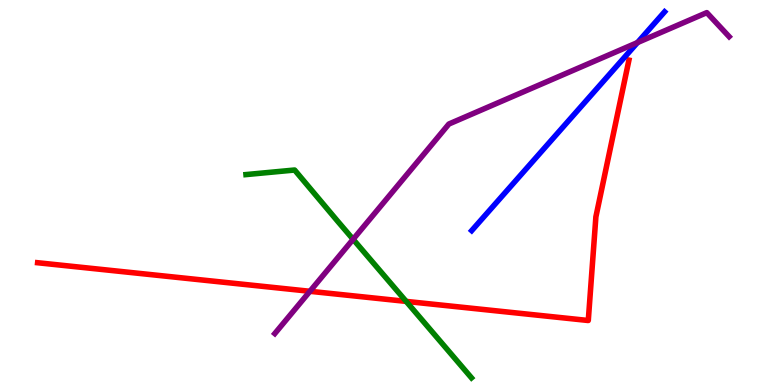[{'lines': ['blue', 'red'], 'intersections': []}, {'lines': ['green', 'red'], 'intersections': [{'x': 5.24, 'y': 2.17}]}, {'lines': ['purple', 'red'], 'intersections': [{'x': 4.0, 'y': 2.43}]}, {'lines': ['blue', 'green'], 'intersections': []}, {'lines': ['blue', 'purple'], 'intersections': [{'x': 8.23, 'y': 8.89}]}, {'lines': ['green', 'purple'], 'intersections': [{'x': 4.56, 'y': 3.78}]}]